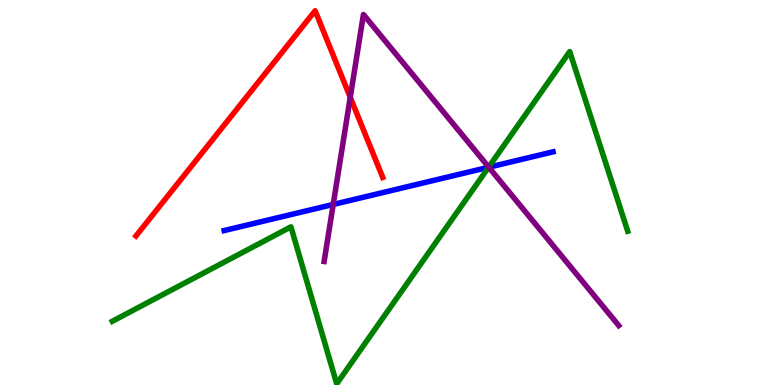[{'lines': ['blue', 'red'], 'intersections': []}, {'lines': ['green', 'red'], 'intersections': []}, {'lines': ['purple', 'red'], 'intersections': [{'x': 4.52, 'y': 7.47}]}, {'lines': ['blue', 'green'], 'intersections': [{'x': 6.3, 'y': 5.66}]}, {'lines': ['blue', 'purple'], 'intersections': [{'x': 4.3, 'y': 4.69}, {'x': 6.31, 'y': 5.66}]}, {'lines': ['green', 'purple'], 'intersections': [{'x': 6.31, 'y': 5.66}]}]